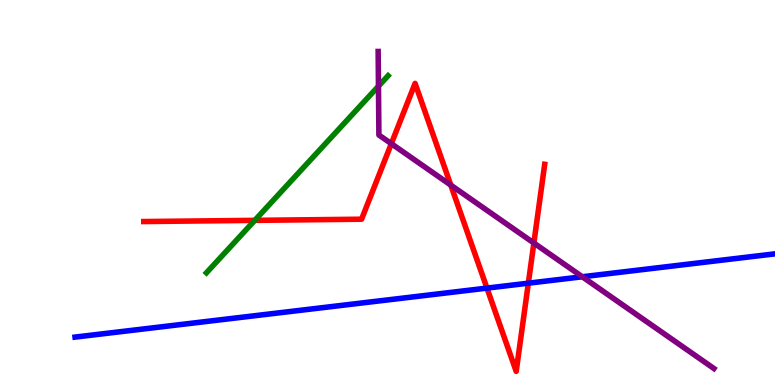[{'lines': ['blue', 'red'], 'intersections': [{'x': 6.28, 'y': 2.52}, {'x': 6.82, 'y': 2.64}]}, {'lines': ['green', 'red'], 'intersections': [{'x': 3.29, 'y': 4.28}]}, {'lines': ['purple', 'red'], 'intersections': [{'x': 5.05, 'y': 6.27}, {'x': 5.82, 'y': 5.19}, {'x': 6.89, 'y': 3.69}]}, {'lines': ['blue', 'green'], 'intersections': []}, {'lines': ['blue', 'purple'], 'intersections': [{'x': 7.51, 'y': 2.81}]}, {'lines': ['green', 'purple'], 'intersections': [{'x': 4.88, 'y': 7.76}]}]